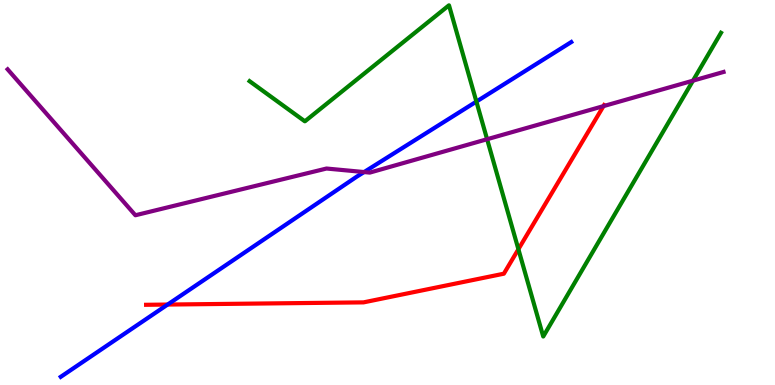[{'lines': ['blue', 'red'], 'intersections': [{'x': 2.16, 'y': 2.09}]}, {'lines': ['green', 'red'], 'intersections': [{'x': 6.69, 'y': 3.53}]}, {'lines': ['purple', 'red'], 'intersections': [{'x': 7.79, 'y': 7.24}]}, {'lines': ['blue', 'green'], 'intersections': [{'x': 6.15, 'y': 7.36}]}, {'lines': ['blue', 'purple'], 'intersections': [{'x': 4.7, 'y': 5.53}]}, {'lines': ['green', 'purple'], 'intersections': [{'x': 6.29, 'y': 6.38}, {'x': 8.94, 'y': 7.9}]}]